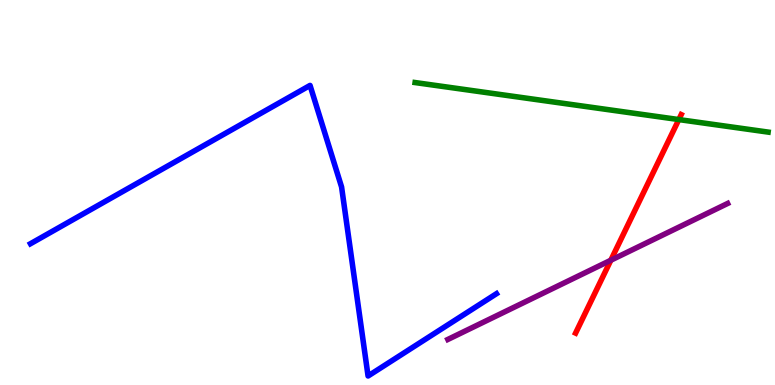[{'lines': ['blue', 'red'], 'intersections': []}, {'lines': ['green', 'red'], 'intersections': [{'x': 8.76, 'y': 6.89}]}, {'lines': ['purple', 'red'], 'intersections': [{'x': 7.88, 'y': 3.24}]}, {'lines': ['blue', 'green'], 'intersections': []}, {'lines': ['blue', 'purple'], 'intersections': []}, {'lines': ['green', 'purple'], 'intersections': []}]